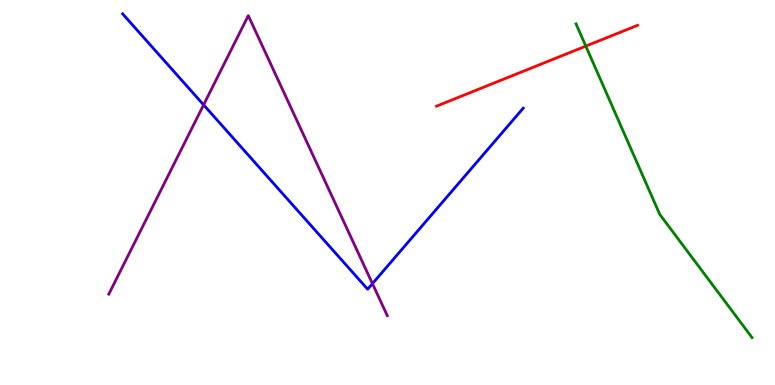[{'lines': ['blue', 'red'], 'intersections': []}, {'lines': ['green', 'red'], 'intersections': [{'x': 7.56, 'y': 8.8}]}, {'lines': ['purple', 'red'], 'intersections': []}, {'lines': ['blue', 'green'], 'intersections': []}, {'lines': ['blue', 'purple'], 'intersections': [{'x': 2.63, 'y': 7.28}, {'x': 4.81, 'y': 2.63}]}, {'lines': ['green', 'purple'], 'intersections': []}]